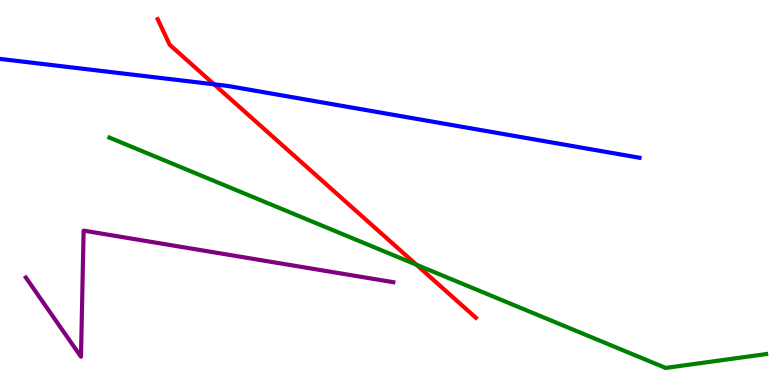[{'lines': ['blue', 'red'], 'intersections': [{'x': 2.76, 'y': 7.81}]}, {'lines': ['green', 'red'], 'intersections': [{'x': 5.37, 'y': 3.12}]}, {'lines': ['purple', 'red'], 'intersections': []}, {'lines': ['blue', 'green'], 'intersections': []}, {'lines': ['blue', 'purple'], 'intersections': []}, {'lines': ['green', 'purple'], 'intersections': []}]